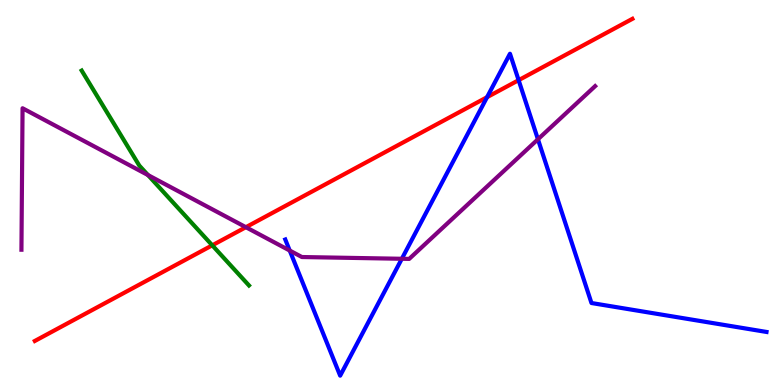[{'lines': ['blue', 'red'], 'intersections': [{'x': 6.28, 'y': 7.48}, {'x': 6.69, 'y': 7.92}]}, {'lines': ['green', 'red'], 'intersections': [{'x': 2.74, 'y': 3.63}]}, {'lines': ['purple', 'red'], 'intersections': [{'x': 3.17, 'y': 4.1}]}, {'lines': ['blue', 'green'], 'intersections': []}, {'lines': ['blue', 'purple'], 'intersections': [{'x': 3.74, 'y': 3.49}, {'x': 5.18, 'y': 3.28}, {'x': 6.94, 'y': 6.38}]}, {'lines': ['green', 'purple'], 'intersections': [{'x': 1.91, 'y': 5.45}]}]